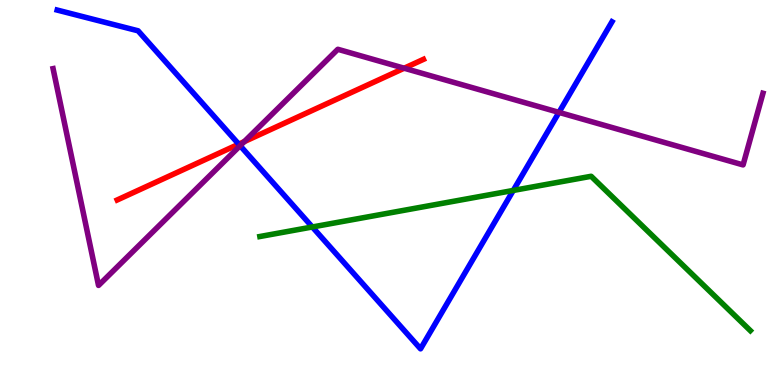[{'lines': ['blue', 'red'], 'intersections': [{'x': 3.08, 'y': 6.26}]}, {'lines': ['green', 'red'], 'intersections': []}, {'lines': ['purple', 'red'], 'intersections': [{'x': 3.15, 'y': 6.32}, {'x': 5.21, 'y': 8.23}]}, {'lines': ['blue', 'green'], 'intersections': [{'x': 4.03, 'y': 4.1}, {'x': 6.62, 'y': 5.05}]}, {'lines': ['blue', 'purple'], 'intersections': [{'x': 3.1, 'y': 6.22}, {'x': 7.21, 'y': 7.08}]}, {'lines': ['green', 'purple'], 'intersections': []}]